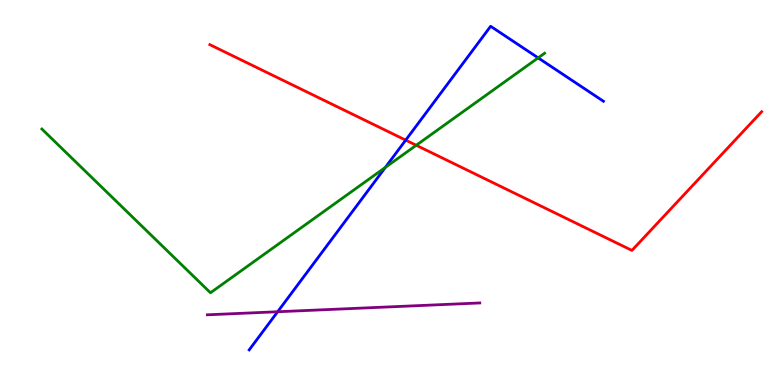[{'lines': ['blue', 'red'], 'intersections': [{'x': 5.23, 'y': 6.36}]}, {'lines': ['green', 'red'], 'intersections': [{'x': 5.37, 'y': 6.23}]}, {'lines': ['purple', 'red'], 'intersections': []}, {'lines': ['blue', 'green'], 'intersections': [{'x': 4.97, 'y': 5.65}, {'x': 6.94, 'y': 8.5}]}, {'lines': ['blue', 'purple'], 'intersections': [{'x': 3.58, 'y': 1.9}]}, {'lines': ['green', 'purple'], 'intersections': []}]